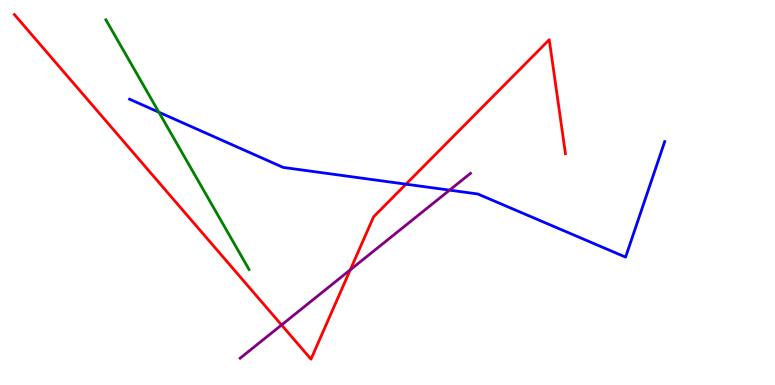[{'lines': ['blue', 'red'], 'intersections': [{'x': 5.24, 'y': 5.22}]}, {'lines': ['green', 'red'], 'intersections': []}, {'lines': ['purple', 'red'], 'intersections': [{'x': 3.63, 'y': 1.56}, {'x': 4.52, 'y': 2.99}]}, {'lines': ['blue', 'green'], 'intersections': [{'x': 2.05, 'y': 7.09}]}, {'lines': ['blue', 'purple'], 'intersections': [{'x': 5.8, 'y': 5.06}]}, {'lines': ['green', 'purple'], 'intersections': []}]